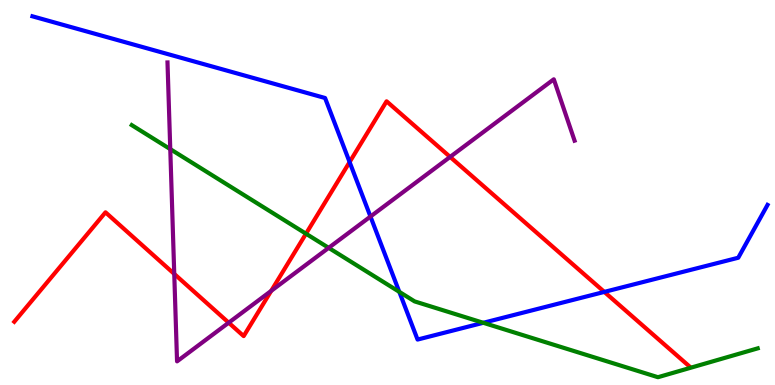[{'lines': ['blue', 'red'], 'intersections': [{'x': 4.51, 'y': 5.79}, {'x': 7.8, 'y': 2.42}]}, {'lines': ['green', 'red'], 'intersections': [{'x': 3.95, 'y': 3.93}]}, {'lines': ['purple', 'red'], 'intersections': [{'x': 2.25, 'y': 2.89}, {'x': 2.95, 'y': 1.62}, {'x': 3.5, 'y': 2.44}, {'x': 5.81, 'y': 5.92}]}, {'lines': ['blue', 'green'], 'intersections': [{'x': 5.15, 'y': 2.42}, {'x': 6.24, 'y': 1.62}]}, {'lines': ['blue', 'purple'], 'intersections': [{'x': 4.78, 'y': 4.38}]}, {'lines': ['green', 'purple'], 'intersections': [{'x': 2.2, 'y': 6.13}, {'x': 4.24, 'y': 3.56}]}]